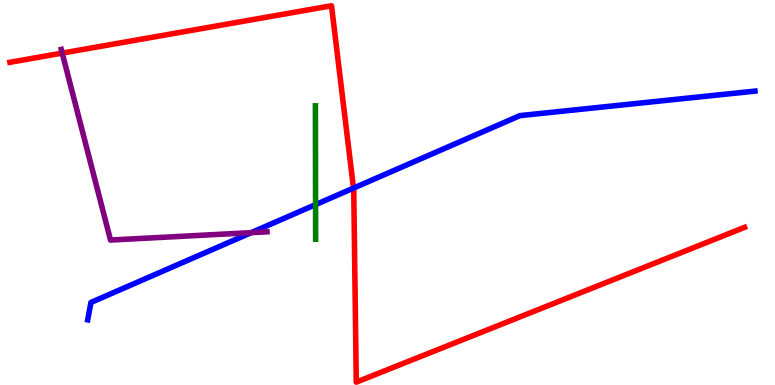[{'lines': ['blue', 'red'], 'intersections': [{'x': 4.56, 'y': 5.11}]}, {'lines': ['green', 'red'], 'intersections': []}, {'lines': ['purple', 'red'], 'intersections': [{'x': 0.803, 'y': 8.62}]}, {'lines': ['blue', 'green'], 'intersections': [{'x': 4.07, 'y': 4.69}]}, {'lines': ['blue', 'purple'], 'intersections': [{'x': 3.24, 'y': 3.96}]}, {'lines': ['green', 'purple'], 'intersections': []}]